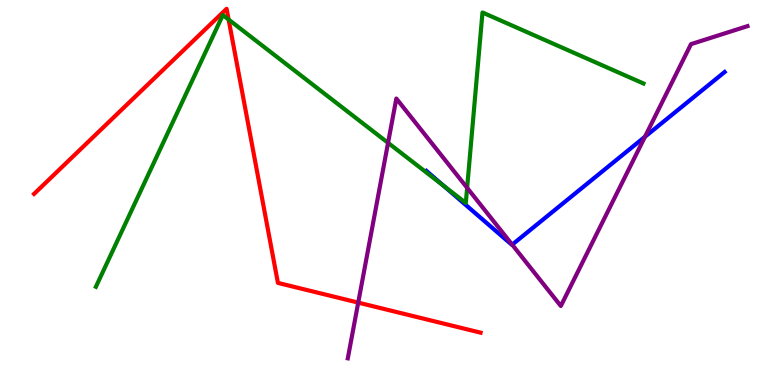[{'lines': ['blue', 'red'], 'intersections': []}, {'lines': ['green', 'red'], 'intersections': [{'x': 2.95, 'y': 9.49}]}, {'lines': ['purple', 'red'], 'intersections': [{'x': 4.62, 'y': 2.14}]}, {'lines': ['blue', 'green'], 'intersections': [{'x': 5.72, 'y': 5.18}]}, {'lines': ['blue', 'purple'], 'intersections': [{'x': 6.61, 'y': 3.65}, {'x': 8.32, 'y': 6.45}]}, {'lines': ['green', 'purple'], 'intersections': [{'x': 5.01, 'y': 6.29}, {'x': 6.03, 'y': 5.12}]}]